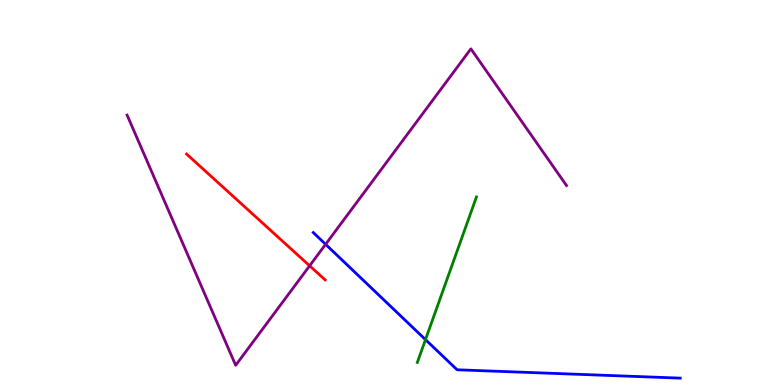[{'lines': ['blue', 'red'], 'intersections': []}, {'lines': ['green', 'red'], 'intersections': []}, {'lines': ['purple', 'red'], 'intersections': [{'x': 4.0, 'y': 3.1}]}, {'lines': ['blue', 'green'], 'intersections': [{'x': 5.49, 'y': 1.18}]}, {'lines': ['blue', 'purple'], 'intersections': [{'x': 4.2, 'y': 3.65}]}, {'lines': ['green', 'purple'], 'intersections': []}]